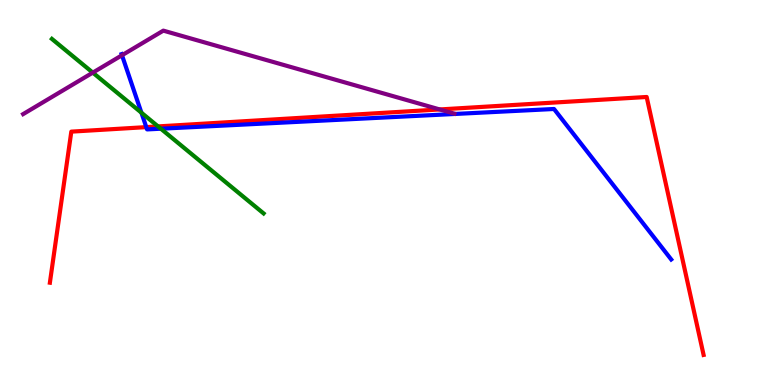[{'lines': ['blue', 'red'], 'intersections': [{'x': 1.89, 'y': 6.7}]}, {'lines': ['green', 'red'], 'intersections': [{'x': 2.04, 'y': 6.72}]}, {'lines': ['purple', 'red'], 'intersections': [{'x': 5.67, 'y': 7.16}]}, {'lines': ['blue', 'green'], 'intersections': [{'x': 1.82, 'y': 7.07}, {'x': 2.08, 'y': 6.66}]}, {'lines': ['blue', 'purple'], 'intersections': [{'x': 1.57, 'y': 8.56}]}, {'lines': ['green', 'purple'], 'intersections': [{'x': 1.2, 'y': 8.11}]}]